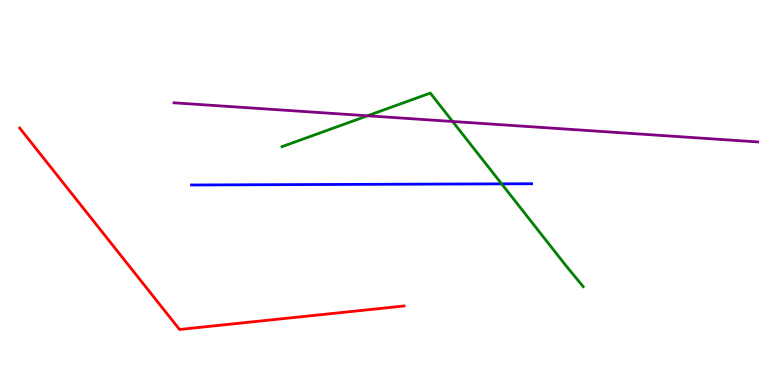[{'lines': ['blue', 'red'], 'intersections': []}, {'lines': ['green', 'red'], 'intersections': []}, {'lines': ['purple', 'red'], 'intersections': []}, {'lines': ['blue', 'green'], 'intersections': [{'x': 6.47, 'y': 5.22}]}, {'lines': ['blue', 'purple'], 'intersections': []}, {'lines': ['green', 'purple'], 'intersections': [{'x': 4.74, 'y': 6.99}, {'x': 5.84, 'y': 6.84}]}]